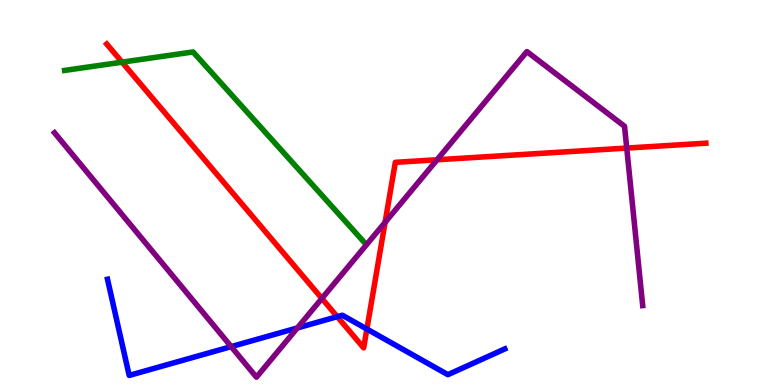[{'lines': ['blue', 'red'], 'intersections': [{'x': 4.35, 'y': 1.77}, {'x': 4.73, 'y': 1.45}]}, {'lines': ['green', 'red'], 'intersections': [{'x': 1.58, 'y': 8.39}]}, {'lines': ['purple', 'red'], 'intersections': [{'x': 4.15, 'y': 2.25}, {'x': 4.97, 'y': 4.23}, {'x': 5.64, 'y': 5.85}, {'x': 8.09, 'y': 6.15}]}, {'lines': ['blue', 'green'], 'intersections': []}, {'lines': ['blue', 'purple'], 'intersections': [{'x': 2.98, 'y': 0.997}, {'x': 3.84, 'y': 1.48}]}, {'lines': ['green', 'purple'], 'intersections': []}]